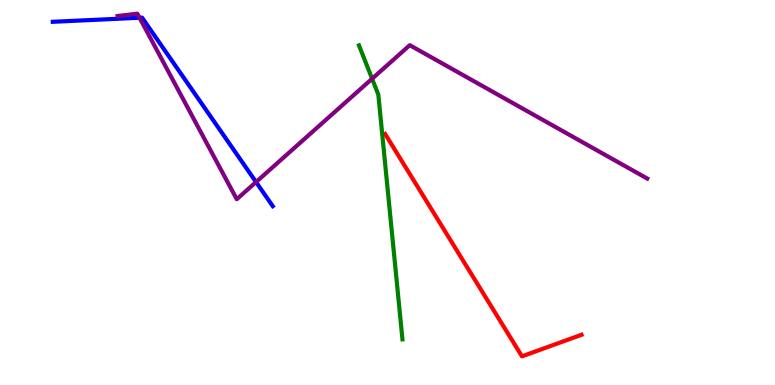[{'lines': ['blue', 'red'], 'intersections': []}, {'lines': ['green', 'red'], 'intersections': []}, {'lines': ['purple', 'red'], 'intersections': []}, {'lines': ['blue', 'green'], 'intersections': []}, {'lines': ['blue', 'purple'], 'intersections': [{'x': 1.8, 'y': 9.54}, {'x': 3.3, 'y': 5.27}]}, {'lines': ['green', 'purple'], 'intersections': [{'x': 4.8, 'y': 7.96}]}]